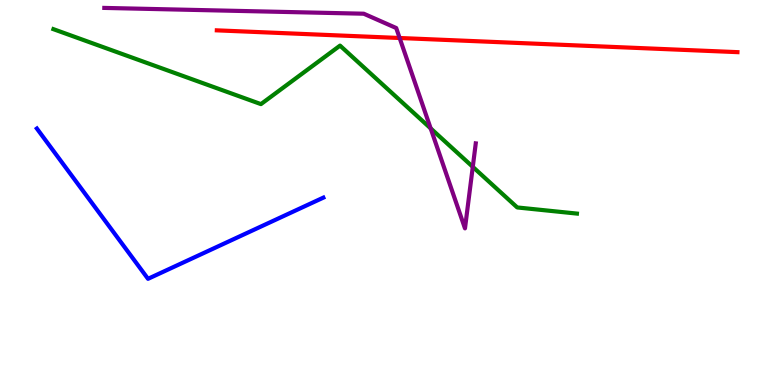[{'lines': ['blue', 'red'], 'intersections': []}, {'lines': ['green', 'red'], 'intersections': []}, {'lines': ['purple', 'red'], 'intersections': [{'x': 5.16, 'y': 9.01}]}, {'lines': ['blue', 'green'], 'intersections': []}, {'lines': ['blue', 'purple'], 'intersections': []}, {'lines': ['green', 'purple'], 'intersections': [{'x': 5.56, 'y': 6.67}, {'x': 6.1, 'y': 5.67}]}]